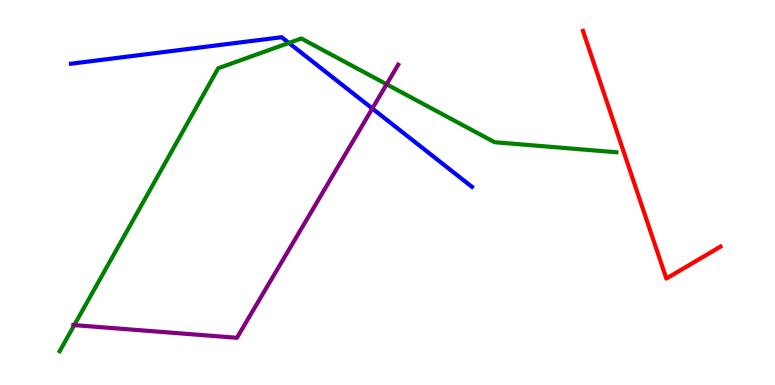[{'lines': ['blue', 'red'], 'intersections': []}, {'lines': ['green', 'red'], 'intersections': []}, {'lines': ['purple', 'red'], 'intersections': []}, {'lines': ['blue', 'green'], 'intersections': [{'x': 3.73, 'y': 8.88}]}, {'lines': ['blue', 'purple'], 'intersections': [{'x': 4.8, 'y': 7.18}]}, {'lines': ['green', 'purple'], 'intersections': [{'x': 0.958, 'y': 1.56}, {'x': 4.99, 'y': 7.81}]}]